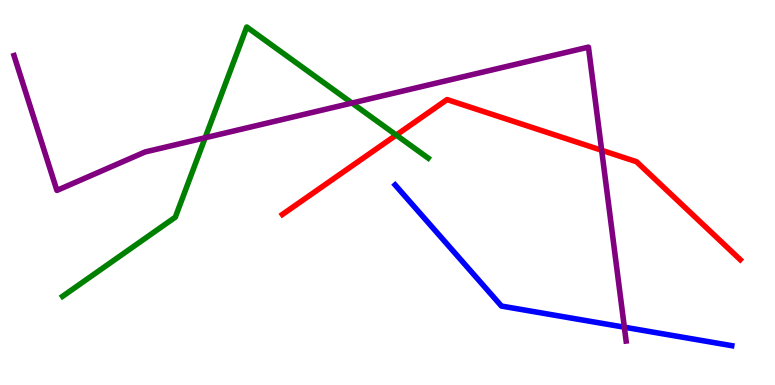[{'lines': ['blue', 'red'], 'intersections': []}, {'lines': ['green', 'red'], 'intersections': [{'x': 5.11, 'y': 6.49}]}, {'lines': ['purple', 'red'], 'intersections': [{'x': 7.76, 'y': 6.1}]}, {'lines': ['blue', 'green'], 'intersections': []}, {'lines': ['blue', 'purple'], 'intersections': [{'x': 8.06, 'y': 1.5}]}, {'lines': ['green', 'purple'], 'intersections': [{'x': 2.65, 'y': 6.42}, {'x': 4.54, 'y': 7.32}]}]